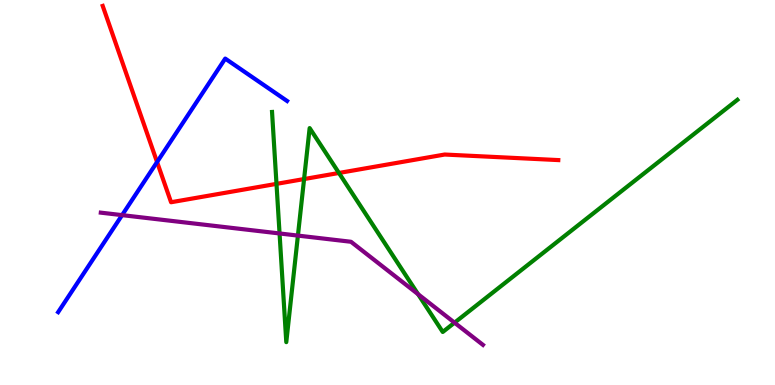[{'lines': ['blue', 'red'], 'intersections': [{'x': 2.03, 'y': 5.79}]}, {'lines': ['green', 'red'], 'intersections': [{'x': 3.57, 'y': 5.22}, {'x': 3.92, 'y': 5.35}, {'x': 4.37, 'y': 5.51}]}, {'lines': ['purple', 'red'], 'intersections': []}, {'lines': ['blue', 'green'], 'intersections': []}, {'lines': ['blue', 'purple'], 'intersections': [{'x': 1.58, 'y': 4.41}]}, {'lines': ['green', 'purple'], 'intersections': [{'x': 3.61, 'y': 3.94}, {'x': 3.84, 'y': 3.88}, {'x': 5.39, 'y': 2.36}, {'x': 5.87, 'y': 1.62}]}]